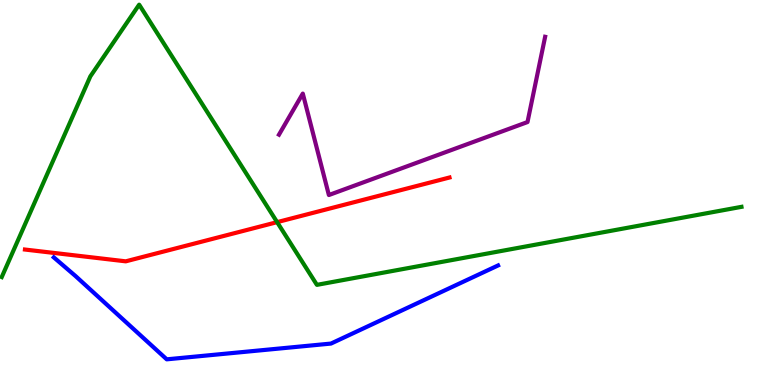[{'lines': ['blue', 'red'], 'intersections': []}, {'lines': ['green', 'red'], 'intersections': [{'x': 3.58, 'y': 4.23}]}, {'lines': ['purple', 'red'], 'intersections': []}, {'lines': ['blue', 'green'], 'intersections': []}, {'lines': ['blue', 'purple'], 'intersections': []}, {'lines': ['green', 'purple'], 'intersections': []}]